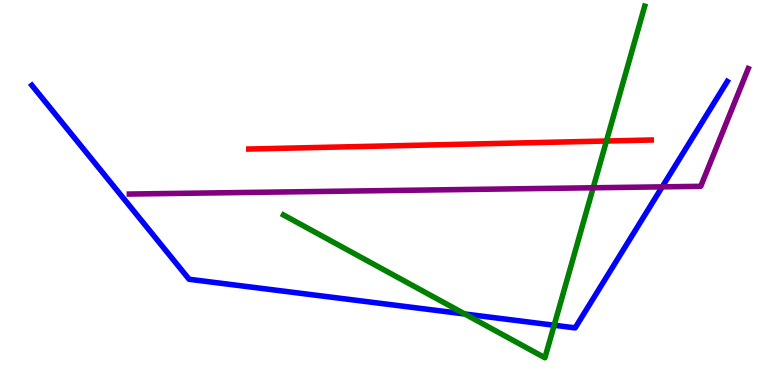[{'lines': ['blue', 'red'], 'intersections': []}, {'lines': ['green', 'red'], 'intersections': [{'x': 7.83, 'y': 6.34}]}, {'lines': ['purple', 'red'], 'intersections': []}, {'lines': ['blue', 'green'], 'intersections': [{'x': 6.0, 'y': 1.84}, {'x': 7.15, 'y': 1.55}]}, {'lines': ['blue', 'purple'], 'intersections': [{'x': 8.54, 'y': 5.15}]}, {'lines': ['green', 'purple'], 'intersections': [{'x': 7.65, 'y': 5.12}]}]